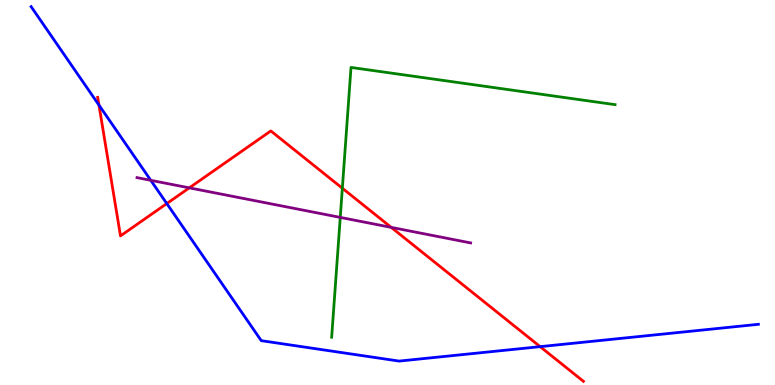[{'lines': ['blue', 'red'], 'intersections': [{'x': 1.28, 'y': 7.27}, {'x': 2.15, 'y': 4.71}, {'x': 6.97, 'y': 0.996}]}, {'lines': ['green', 'red'], 'intersections': [{'x': 4.42, 'y': 5.11}]}, {'lines': ['purple', 'red'], 'intersections': [{'x': 2.44, 'y': 5.12}, {'x': 5.05, 'y': 4.09}]}, {'lines': ['blue', 'green'], 'intersections': []}, {'lines': ['blue', 'purple'], 'intersections': [{'x': 1.95, 'y': 5.32}]}, {'lines': ['green', 'purple'], 'intersections': [{'x': 4.39, 'y': 4.35}]}]